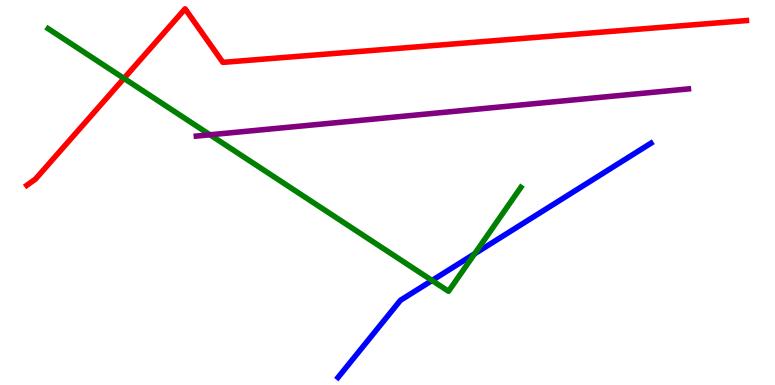[{'lines': ['blue', 'red'], 'intersections': []}, {'lines': ['green', 'red'], 'intersections': [{'x': 1.6, 'y': 7.96}]}, {'lines': ['purple', 'red'], 'intersections': []}, {'lines': ['blue', 'green'], 'intersections': [{'x': 5.57, 'y': 2.71}, {'x': 6.12, 'y': 3.41}]}, {'lines': ['blue', 'purple'], 'intersections': []}, {'lines': ['green', 'purple'], 'intersections': [{'x': 2.71, 'y': 6.5}]}]